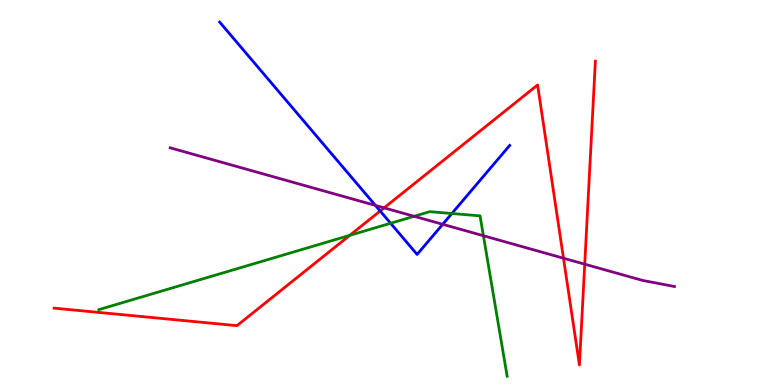[{'lines': ['blue', 'red'], 'intersections': [{'x': 4.91, 'y': 4.52}]}, {'lines': ['green', 'red'], 'intersections': [{'x': 4.51, 'y': 3.89}]}, {'lines': ['purple', 'red'], 'intersections': [{'x': 4.96, 'y': 4.6}, {'x': 7.27, 'y': 3.29}, {'x': 7.54, 'y': 3.14}]}, {'lines': ['blue', 'green'], 'intersections': [{'x': 5.04, 'y': 4.2}, {'x': 5.83, 'y': 4.45}]}, {'lines': ['blue', 'purple'], 'intersections': [{'x': 4.84, 'y': 4.66}, {'x': 5.71, 'y': 4.17}]}, {'lines': ['green', 'purple'], 'intersections': [{'x': 5.34, 'y': 4.38}, {'x': 6.24, 'y': 3.88}]}]